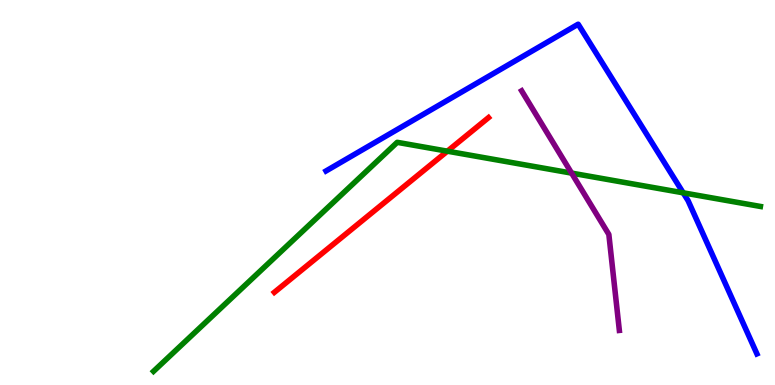[{'lines': ['blue', 'red'], 'intersections': []}, {'lines': ['green', 'red'], 'intersections': [{'x': 5.77, 'y': 6.07}]}, {'lines': ['purple', 'red'], 'intersections': []}, {'lines': ['blue', 'green'], 'intersections': [{'x': 8.82, 'y': 4.99}]}, {'lines': ['blue', 'purple'], 'intersections': []}, {'lines': ['green', 'purple'], 'intersections': [{'x': 7.38, 'y': 5.5}]}]